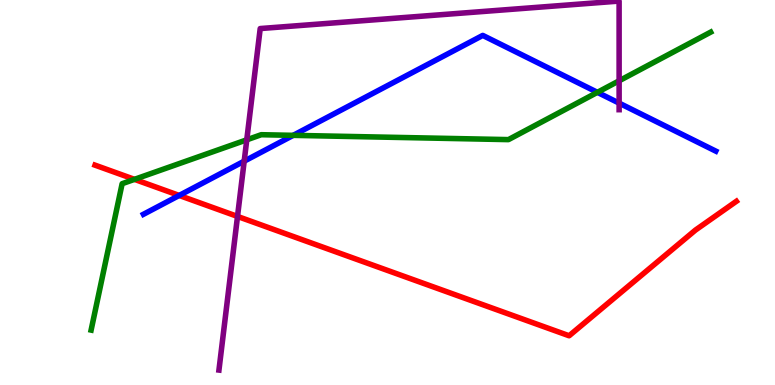[{'lines': ['blue', 'red'], 'intersections': [{'x': 2.31, 'y': 4.92}]}, {'lines': ['green', 'red'], 'intersections': [{'x': 1.74, 'y': 5.34}]}, {'lines': ['purple', 'red'], 'intersections': [{'x': 3.06, 'y': 4.38}]}, {'lines': ['blue', 'green'], 'intersections': [{'x': 3.78, 'y': 6.48}, {'x': 7.71, 'y': 7.6}]}, {'lines': ['blue', 'purple'], 'intersections': [{'x': 3.15, 'y': 5.81}, {'x': 7.99, 'y': 7.32}]}, {'lines': ['green', 'purple'], 'intersections': [{'x': 3.18, 'y': 6.37}, {'x': 7.99, 'y': 7.9}]}]